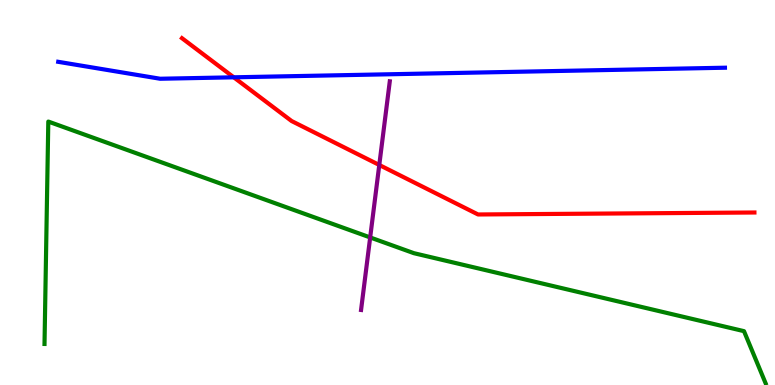[{'lines': ['blue', 'red'], 'intersections': [{'x': 3.02, 'y': 7.99}]}, {'lines': ['green', 'red'], 'intersections': []}, {'lines': ['purple', 'red'], 'intersections': [{'x': 4.89, 'y': 5.72}]}, {'lines': ['blue', 'green'], 'intersections': []}, {'lines': ['blue', 'purple'], 'intersections': []}, {'lines': ['green', 'purple'], 'intersections': [{'x': 4.78, 'y': 3.83}]}]